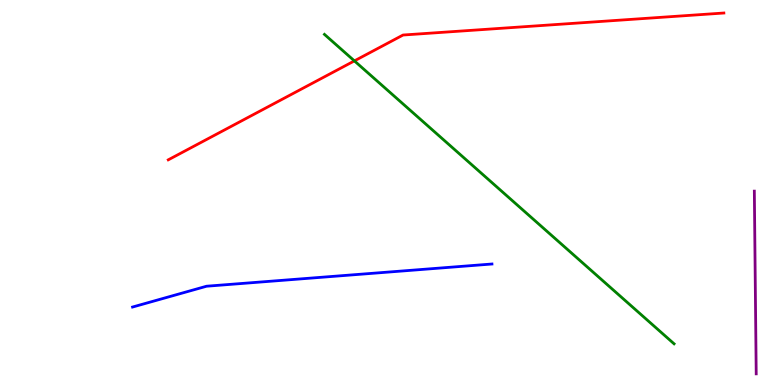[{'lines': ['blue', 'red'], 'intersections': []}, {'lines': ['green', 'red'], 'intersections': [{'x': 4.57, 'y': 8.42}]}, {'lines': ['purple', 'red'], 'intersections': []}, {'lines': ['blue', 'green'], 'intersections': []}, {'lines': ['blue', 'purple'], 'intersections': []}, {'lines': ['green', 'purple'], 'intersections': []}]